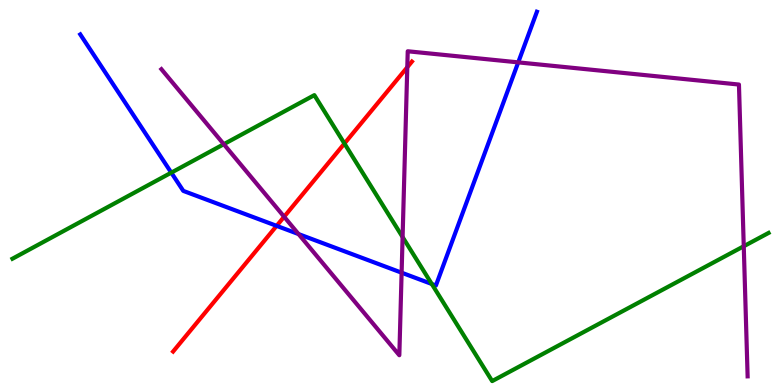[{'lines': ['blue', 'red'], 'intersections': [{'x': 3.57, 'y': 4.13}]}, {'lines': ['green', 'red'], 'intersections': [{'x': 4.44, 'y': 6.27}]}, {'lines': ['purple', 'red'], 'intersections': [{'x': 3.67, 'y': 4.37}, {'x': 5.26, 'y': 8.25}]}, {'lines': ['blue', 'green'], 'intersections': [{'x': 2.21, 'y': 5.52}, {'x': 5.57, 'y': 2.62}]}, {'lines': ['blue', 'purple'], 'intersections': [{'x': 3.85, 'y': 3.92}, {'x': 5.18, 'y': 2.92}, {'x': 6.69, 'y': 8.38}]}, {'lines': ['green', 'purple'], 'intersections': [{'x': 2.89, 'y': 6.25}, {'x': 5.19, 'y': 3.84}, {'x': 9.6, 'y': 3.6}]}]